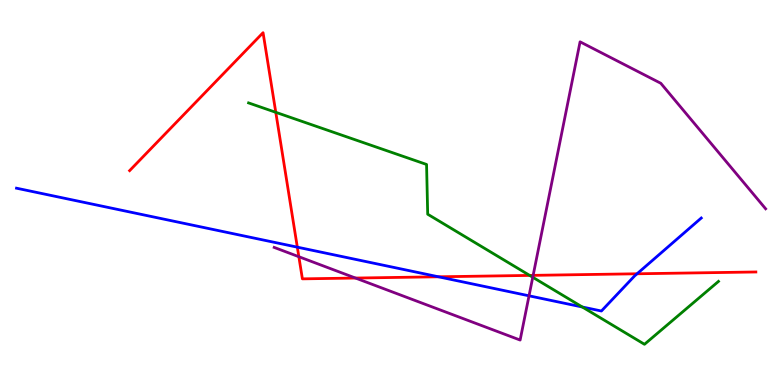[{'lines': ['blue', 'red'], 'intersections': [{'x': 3.84, 'y': 3.58}, {'x': 5.66, 'y': 2.81}, {'x': 8.22, 'y': 2.89}]}, {'lines': ['green', 'red'], 'intersections': [{'x': 3.56, 'y': 7.08}, {'x': 6.83, 'y': 2.85}]}, {'lines': ['purple', 'red'], 'intersections': [{'x': 3.86, 'y': 3.33}, {'x': 4.59, 'y': 2.78}, {'x': 6.88, 'y': 2.85}]}, {'lines': ['blue', 'green'], 'intersections': [{'x': 7.51, 'y': 2.03}]}, {'lines': ['blue', 'purple'], 'intersections': [{'x': 6.83, 'y': 2.32}]}, {'lines': ['green', 'purple'], 'intersections': [{'x': 6.87, 'y': 2.8}]}]